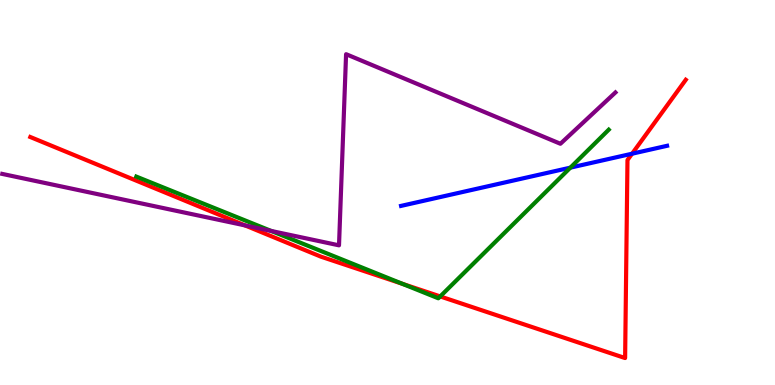[{'lines': ['blue', 'red'], 'intersections': [{'x': 8.16, 'y': 6.01}]}, {'lines': ['green', 'red'], 'intersections': [{'x': 5.19, 'y': 2.63}, {'x': 5.68, 'y': 2.3}]}, {'lines': ['purple', 'red'], 'intersections': [{'x': 3.16, 'y': 4.15}]}, {'lines': ['blue', 'green'], 'intersections': [{'x': 7.36, 'y': 5.65}]}, {'lines': ['blue', 'purple'], 'intersections': []}, {'lines': ['green', 'purple'], 'intersections': [{'x': 3.5, 'y': 4.0}]}]